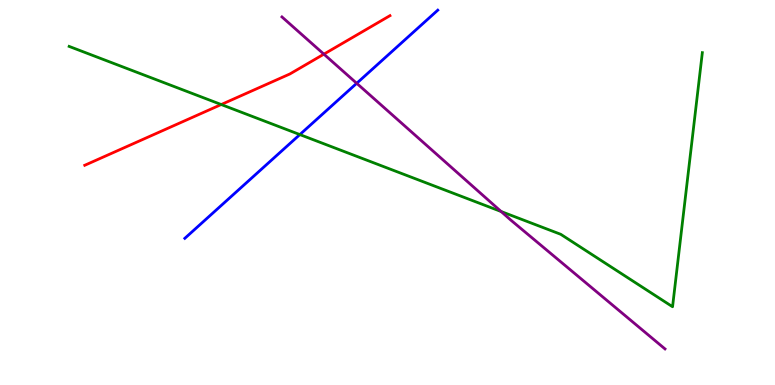[{'lines': ['blue', 'red'], 'intersections': []}, {'lines': ['green', 'red'], 'intersections': [{'x': 2.85, 'y': 7.28}]}, {'lines': ['purple', 'red'], 'intersections': [{'x': 4.18, 'y': 8.59}]}, {'lines': ['blue', 'green'], 'intersections': [{'x': 3.87, 'y': 6.5}]}, {'lines': ['blue', 'purple'], 'intersections': [{'x': 4.6, 'y': 7.84}]}, {'lines': ['green', 'purple'], 'intersections': [{'x': 6.47, 'y': 4.51}]}]